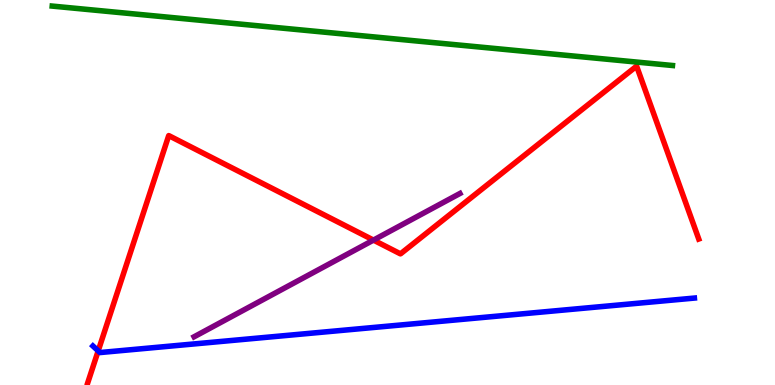[{'lines': ['blue', 'red'], 'intersections': [{'x': 1.27, 'y': 0.887}]}, {'lines': ['green', 'red'], 'intersections': []}, {'lines': ['purple', 'red'], 'intersections': [{'x': 4.82, 'y': 3.76}]}, {'lines': ['blue', 'green'], 'intersections': []}, {'lines': ['blue', 'purple'], 'intersections': []}, {'lines': ['green', 'purple'], 'intersections': []}]